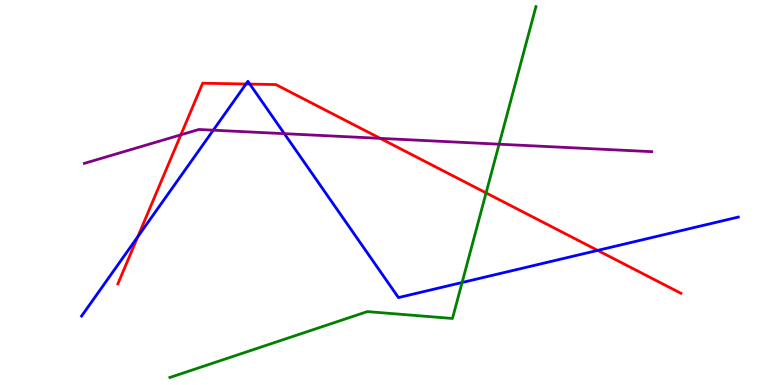[{'lines': ['blue', 'red'], 'intersections': [{'x': 1.78, 'y': 3.85}, {'x': 3.17, 'y': 7.82}, {'x': 3.22, 'y': 7.82}, {'x': 7.71, 'y': 3.5}]}, {'lines': ['green', 'red'], 'intersections': [{'x': 6.27, 'y': 4.99}]}, {'lines': ['purple', 'red'], 'intersections': [{'x': 2.33, 'y': 6.5}, {'x': 4.91, 'y': 6.41}]}, {'lines': ['blue', 'green'], 'intersections': [{'x': 5.96, 'y': 2.66}]}, {'lines': ['blue', 'purple'], 'intersections': [{'x': 2.75, 'y': 6.62}, {'x': 3.67, 'y': 6.53}]}, {'lines': ['green', 'purple'], 'intersections': [{'x': 6.44, 'y': 6.25}]}]